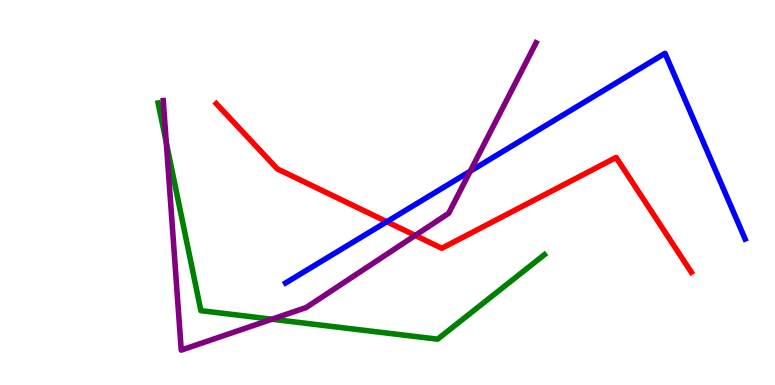[{'lines': ['blue', 'red'], 'intersections': [{'x': 4.99, 'y': 4.24}]}, {'lines': ['green', 'red'], 'intersections': []}, {'lines': ['purple', 'red'], 'intersections': [{'x': 5.36, 'y': 3.88}]}, {'lines': ['blue', 'green'], 'intersections': []}, {'lines': ['blue', 'purple'], 'intersections': [{'x': 6.07, 'y': 5.55}]}, {'lines': ['green', 'purple'], 'intersections': [{'x': 2.15, 'y': 6.3}, {'x': 3.51, 'y': 1.71}]}]